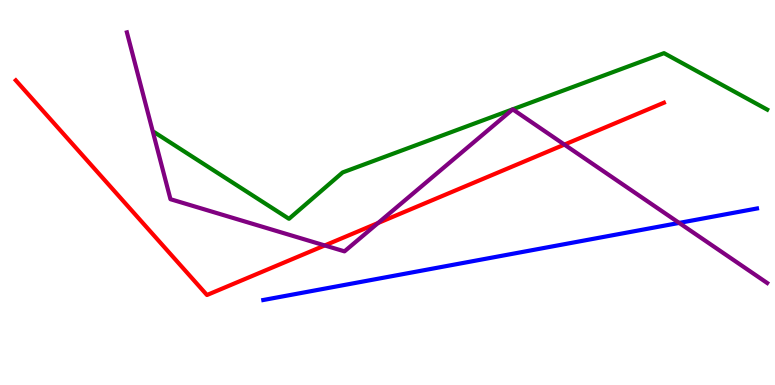[{'lines': ['blue', 'red'], 'intersections': []}, {'lines': ['green', 'red'], 'intersections': []}, {'lines': ['purple', 'red'], 'intersections': [{'x': 4.19, 'y': 3.62}, {'x': 4.88, 'y': 4.21}, {'x': 7.28, 'y': 6.24}]}, {'lines': ['blue', 'green'], 'intersections': []}, {'lines': ['blue', 'purple'], 'intersections': [{'x': 8.76, 'y': 4.21}]}, {'lines': ['green', 'purple'], 'intersections': []}]